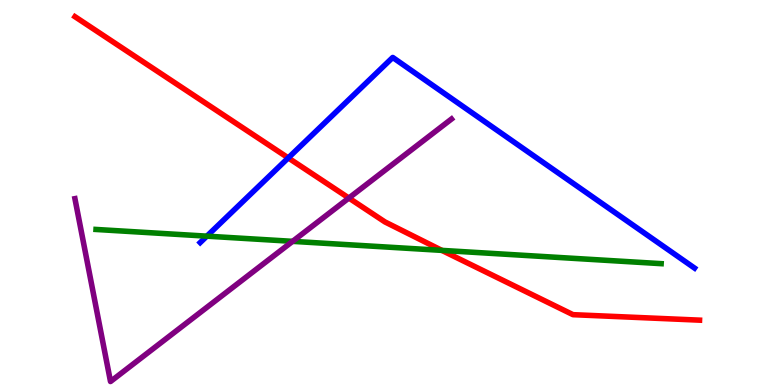[{'lines': ['blue', 'red'], 'intersections': [{'x': 3.72, 'y': 5.9}]}, {'lines': ['green', 'red'], 'intersections': [{'x': 5.7, 'y': 3.5}]}, {'lines': ['purple', 'red'], 'intersections': [{'x': 4.5, 'y': 4.86}]}, {'lines': ['blue', 'green'], 'intersections': [{'x': 2.67, 'y': 3.87}]}, {'lines': ['blue', 'purple'], 'intersections': []}, {'lines': ['green', 'purple'], 'intersections': [{'x': 3.78, 'y': 3.73}]}]